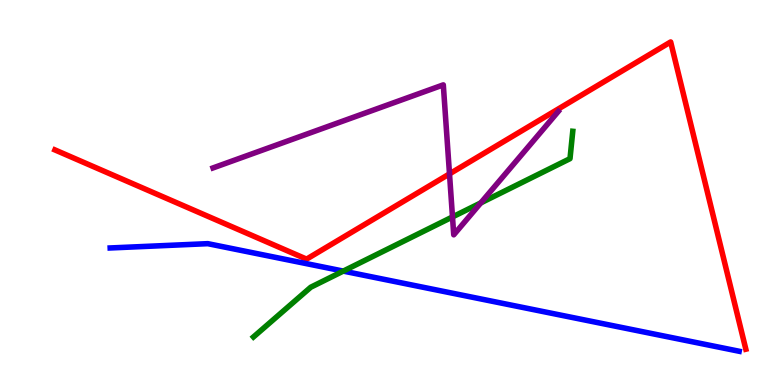[{'lines': ['blue', 'red'], 'intersections': []}, {'lines': ['green', 'red'], 'intersections': []}, {'lines': ['purple', 'red'], 'intersections': [{'x': 5.8, 'y': 5.48}]}, {'lines': ['blue', 'green'], 'intersections': [{'x': 4.43, 'y': 2.96}]}, {'lines': ['blue', 'purple'], 'intersections': []}, {'lines': ['green', 'purple'], 'intersections': [{'x': 5.84, 'y': 4.37}, {'x': 6.2, 'y': 4.73}]}]